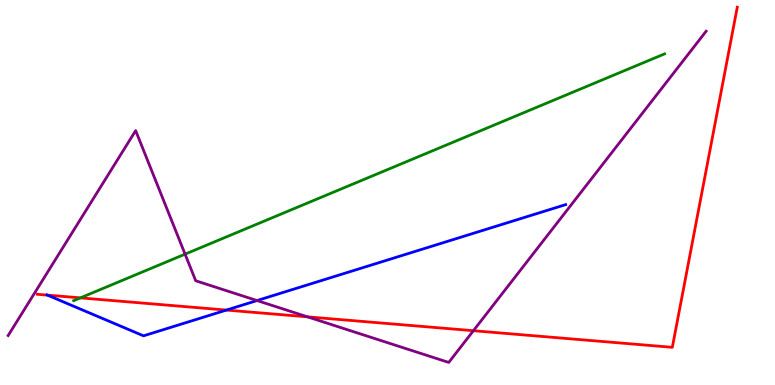[{'lines': ['blue', 'red'], 'intersections': [{'x': 0.612, 'y': 2.33}, {'x': 2.92, 'y': 1.95}]}, {'lines': ['green', 'red'], 'intersections': [{'x': 1.04, 'y': 2.26}]}, {'lines': ['purple', 'red'], 'intersections': [{'x': 3.97, 'y': 1.77}, {'x': 6.11, 'y': 1.41}]}, {'lines': ['blue', 'green'], 'intersections': []}, {'lines': ['blue', 'purple'], 'intersections': [{'x': 3.32, 'y': 2.19}]}, {'lines': ['green', 'purple'], 'intersections': [{'x': 2.39, 'y': 3.4}]}]